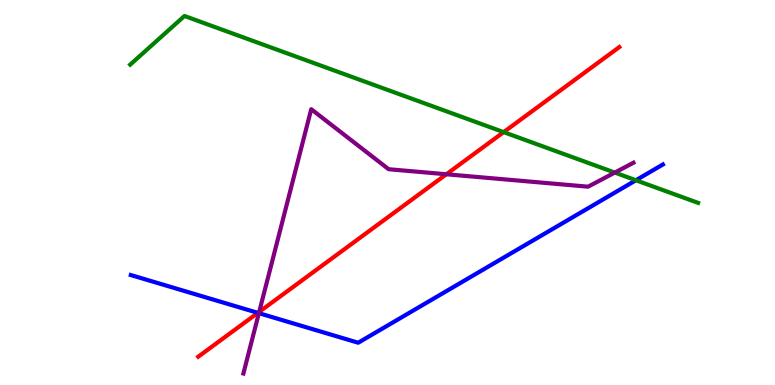[{'lines': ['blue', 'red'], 'intersections': [{'x': 3.33, 'y': 1.87}]}, {'lines': ['green', 'red'], 'intersections': [{'x': 6.5, 'y': 6.57}]}, {'lines': ['purple', 'red'], 'intersections': [{'x': 3.34, 'y': 1.9}, {'x': 5.76, 'y': 5.47}]}, {'lines': ['blue', 'green'], 'intersections': [{'x': 8.21, 'y': 5.32}]}, {'lines': ['blue', 'purple'], 'intersections': [{'x': 3.34, 'y': 1.87}]}, {'lines': ['green', 'purple'], 'intersections': [{'x': 7.93, 'y': 5.52}]}]